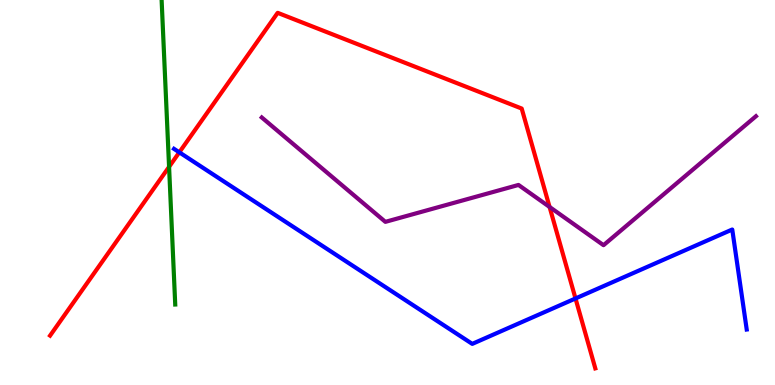[{'lines': ['blue', 'red'], 'intersections': [{'x': 2.31, 'y': 6.04}, {'x': 7.43, 'y': 2.25}]}, {'lines': ['green', 'red'], 'intersections': [{'x': 2.18, 'y': 5.67}]}, {'lines': ['purple', 'red'], 'intersections': [{'x': 7.09, 'y': 4.62}]}, {'lines': ['blue', 'green'], 'intersections': []}, {'lines': ['blue', 'purple'], 'intersections': []}, {'lines': ['green', 'purple'], 'intersections': []}]